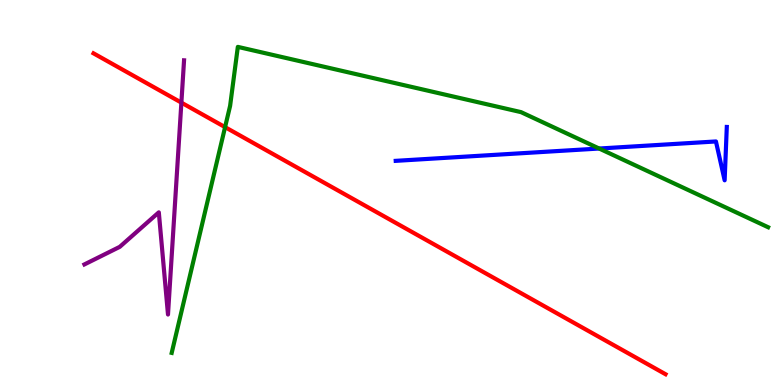[{'lines': ['blue', 'red'], 'intersections': []}, {'lines': ['green', 'red'], 'intersections': [{'x': 2.9, 'y': 6.7}]}, {'lines': ['purple', 'red'], 'intersections': [{'x': 2.34, 'y': 7.33}]}, {'lines': ['blue', 'green'], 'intersections': [{'x': 7.73, 'y': 6.14}]}, {'lines': ['blue', 'purple'], 'intersections': []}, {'lines': ['green', 'purple'], 'intersections': []}]